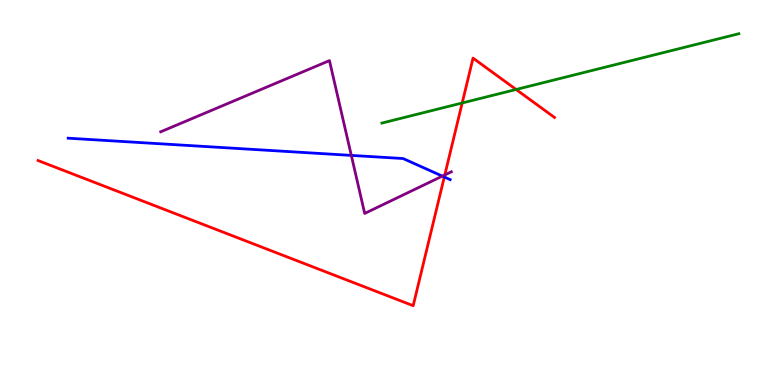[{'lines': ['blue', 'red'], 'intersections': [{'x': 5.73, 'y': 5.4}]}, {'lines': ['green', 'red'], 'intersections': [{'x': 5.96, 'y': 7.33}, {'x': 6.66, 'y': 7.68}]}, {'lines': ['purple', 'red'], 'intersections': [{'x': 5.74, 'y': 5.46}]}, {'lines': ['blue', 'green'], 'intersections': []}, {'lines': ['blue', 'purple'], 'intersections': [{'x': 4.53, 'y': 5.96}, {'x': 5.71, 'y': 5.43}]}, {'lines': ['green', 'purple'], 'intersections': []}]